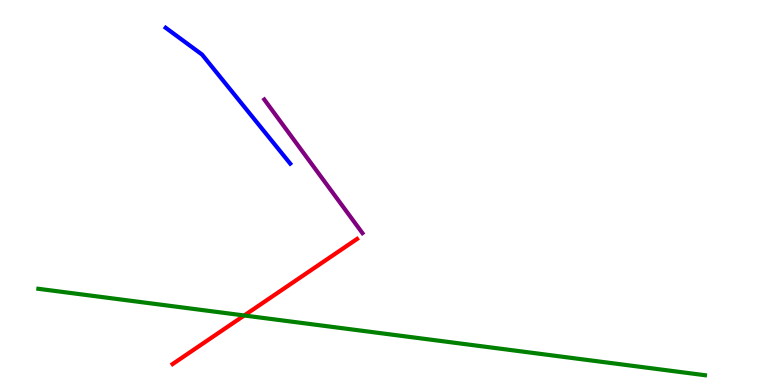[{'lines': ['blue', 'red'], 'intersections': []}, {'lines': ['green', 'red'], 'intersections': [{'x': 3.15, 'y': 1.81}]}, {'lines': ['purple', 'red'], 'intersections': []}, {'lines': ['blue', 'green'], 'intersections': []}, {'lines': ['blue', 'purple'], 'intersections': []}, {'lines': ['green', 'purple'], 'intersections': []}]